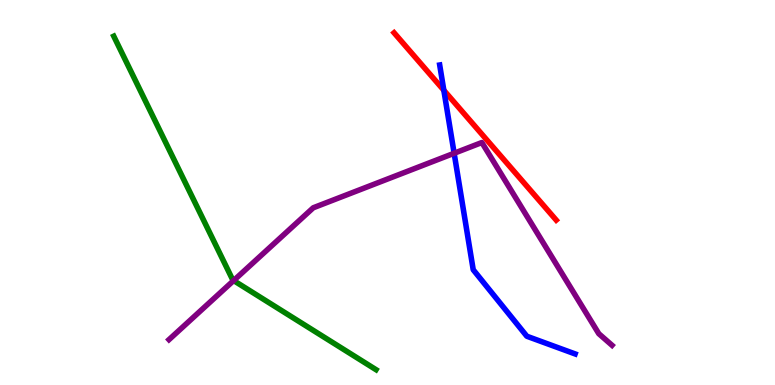[{'lines': ['blue', 'red'], 'intersections': [{'x': 5.73, 'y': 7.66}]}, {'lines': ['green', 'red'], 'intersections': []}, {'lines': ['purple', 'red'], 'intersections': []}, {'lines': ['blue', 'green'], 'intersections': []}, {'lines': ['blue', 'purple'], 'intersections': [{'x': 5.86, 'y': 6.02}]}, {'lines': ['green', 'purple'], 'intersections': [{'x': 3.01, 'y': 2.71}]}]